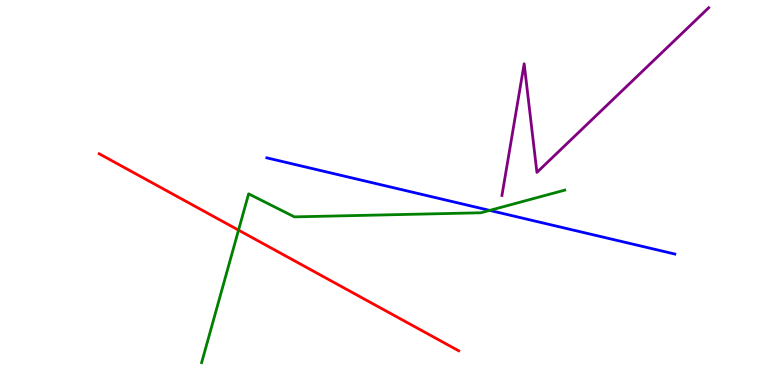[{'lines': ['blue', 'red'], 'intersections': []}, {'lines': ['green', 'red'], 'intersections': [{'x': 3.08, 'y': 4.02}]}, {'lines': ['purple', 'red'], 'intersections': []}, {'lines': ['blue', 'green'], 'intersections': [{'x': 6.32, 'y': 4.54}]}, {'lines': ['blue', 'purple'], 'intersections': []}, {'lines': ['green', 'purple'], 'intersections': []}]